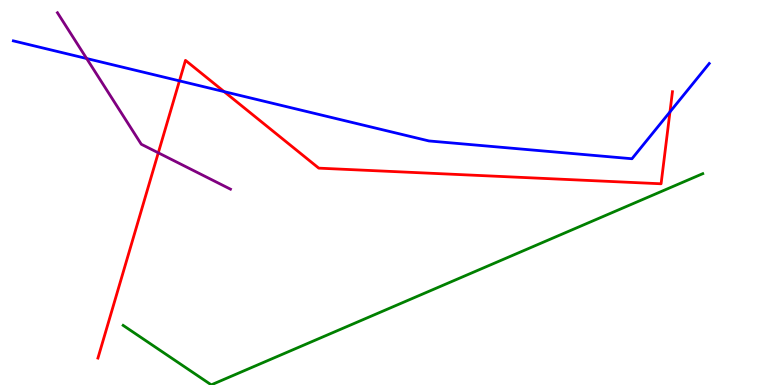[{'lines': ['blue', 'red'], 'intersections': [{'x': 2.32, 'y': 7.9}, {'x': 2.89, 'y': 7.62}, {'x': 8.64, 'y': 7.09}]}, {'lines': ['green', 'red'], 'intersections': []}, {'lines': ['purple', 'red'], 'intersections': [{'x': 2.04, 'y': 6.03}]}, {'lines': ['blue', 'green'], 'intersections': []}, {'lines': ['blue', 'purple'], 'intersections': [{'x': 1.12, 'y': 8.48}]}, {'lines': ['green', 'purple'], 'intersections': []}]